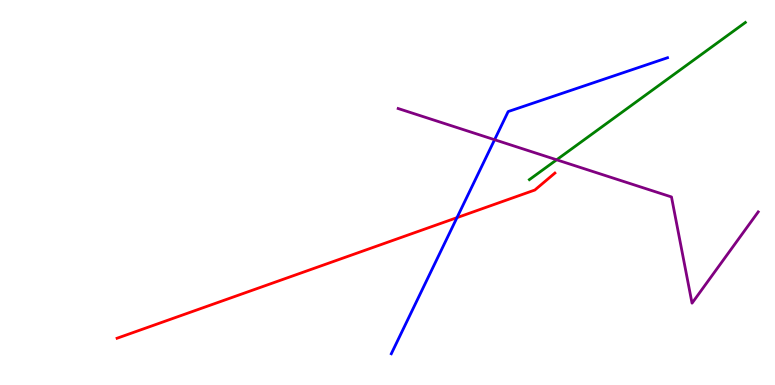[{'lines': ['blue', 'red'], 'intersections': [{'x': 5.9, 'y': 4.35}]}, {'lines': ['green', 'red'], 'intersections': []}, {'lines': ['purple', 'red'], 'intersections': []}, {'lines': ['blue', 'green'], 'intersections': []}, {'lines': ['blue', 'purple'], 'intersections': [{'x': 6.38, 'y': 6.37}]}, {'lines': ['green', 'purple'], 'intersections': [{'x': 7.18, 'y': 5.85}]}]